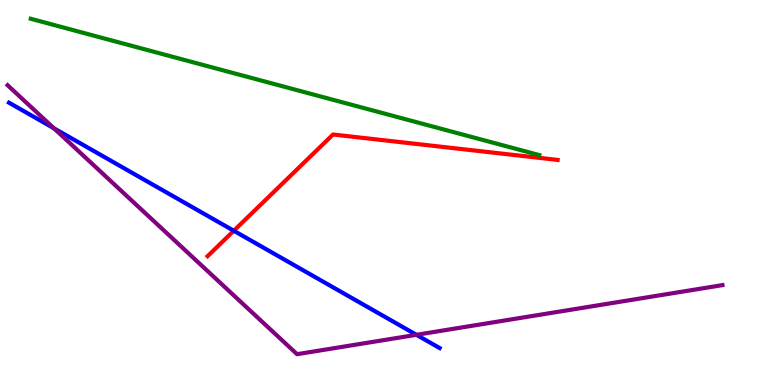[{'lines': ['blue', 'red'], 'intersections': [{'x': 3.02, 'y': 4.01}]}, {'lines': ['green', 'red'], 'intersections': []}, {'lines': ['purple', 'red'], 'intersections': []}, {'lines': ['blue', 'green'], 'intersections': []}, {'lines': ['blue', 'purple'], 'intersections': [{'x': 0.696, 'y': 6.67}, {'x': 5.37, 'y': 1.3}]}, {'lines': ['green', 'purple'], 'intersections': []}]